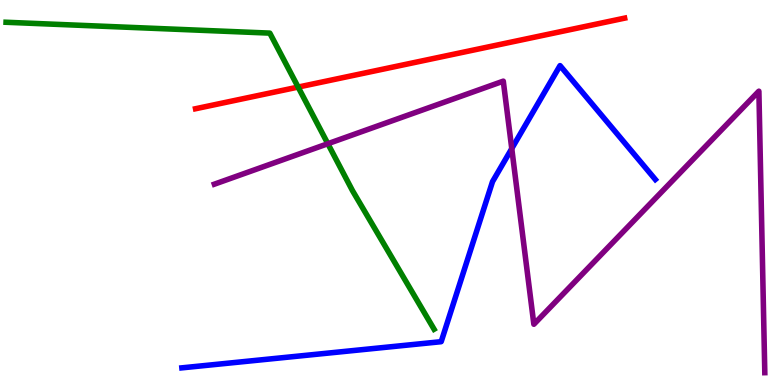[{'lines': ['blue', 'red'], 'intersections': []}, {'lines': ['green', 'red'], 'intersections': [{'x': 3.85, 'y': 7.74}]}, {'lines': ['purple', 'red'], 'intersections': []}, {'lines': ['blue', 'green'], 'intersections': []}, {'lines': ['blue', 'purple'], 'intersections': [{'x': 6.6, 'y': 6.14}]}, {'lines': ['green', 'purple'], 'intersections': [{'x': 4.23, 'y': 6.27}]}]